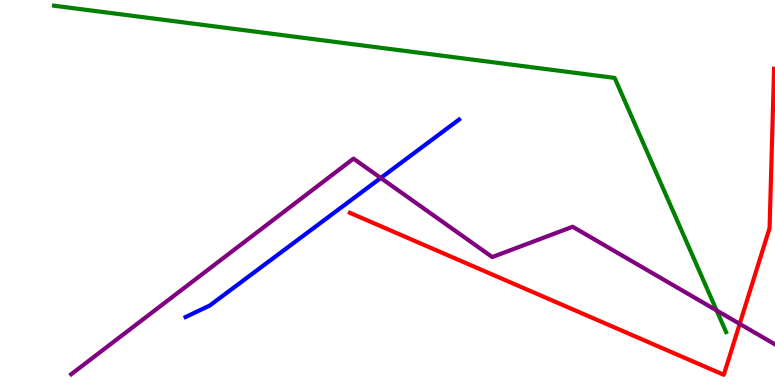[{'lines': ['blue', 'red'], 'intersections': []}, {'lines': ['green', 'red'], 'intersections': []}, {'lines': ['purple', 'red'], 'intersections': [{'x': 9.54, 'y': 1.59}]}, {'lines': ['blue', 'green'], 'intersections': []}, {'lines': ['blue', 'purple'], 'intersections': [{'x': 4.91, 'y': 5.38}]}, {'lines': ['green', 'purple'], 'intersections': [{'x': 9.25, 'y': 1.94}]}]